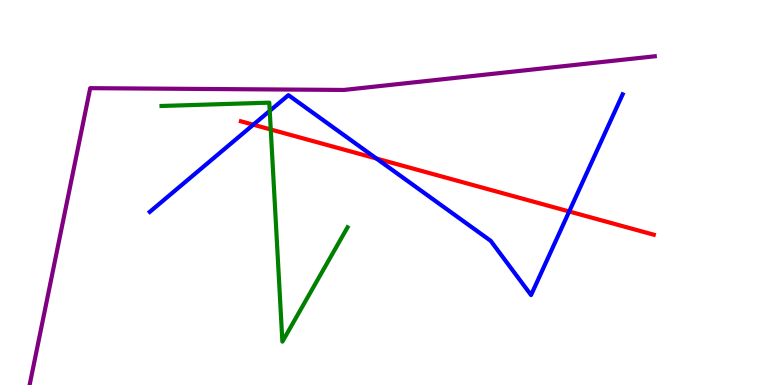[{'lines': ['blue', 'red'], 'intersections': [{'x': 3.27, 'y': 6.76}, {'x': 4.86, 'y': 5.88}, {'x': 7.34, 'y': 4.51}]}, {'lines': ['green', 'red'], 'intersections': [{'x': 3.49, 'y': 6.64}]}, {'lines': ['purple', 'red'], 'intersections': []}, {'lines': ['blue', 'green'], 'intersections': [{'x': 3.48, 'y': 7.12}]}, {'lines': ['blue', 'purple'], 'intersections': []}, {'lines': ['green', 'purple'], 'intersections': []}]